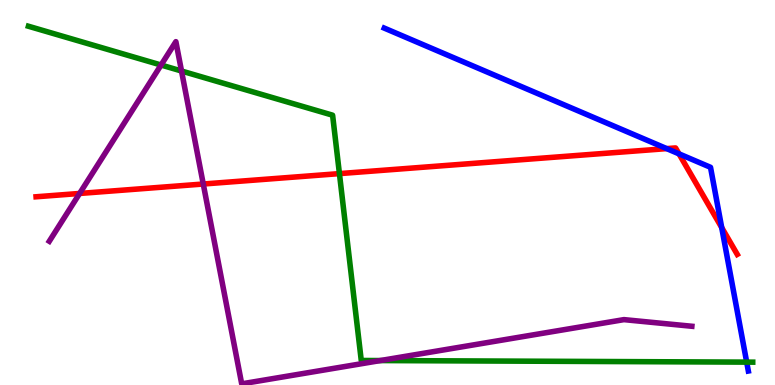[{'lines': ['blue', 'red'], 'intersections': [{'x': 8.6, 'y': 6.14}, {'x': 8.76, 'y': 6.0}, {'x': 9.31, 'y': 4.09}]}, {'lines': ['green', 'red'], 'intersections': [{'x': 4.38, 'y': 5.49}]}, {'lines': ['purple', 'red'], 'intersections': [{'x': 1.03, 'y': 4.98}, {'x': 2.62, 'y': 5.22}]}, {'lines': ['blue', 'green'], 'intersections': [{'x': 9.63, 'y': 0.594}]}, {'lines': ['blue', 'purple'], 'intersections': []}, {'lines': ['green', 'purple'], 'intersections': [{'x': 2.08, 'y': 8.31}, {'x': 2.34, 'y': 8.16}, {'x': 4.91, 'y': 0.635}]}]